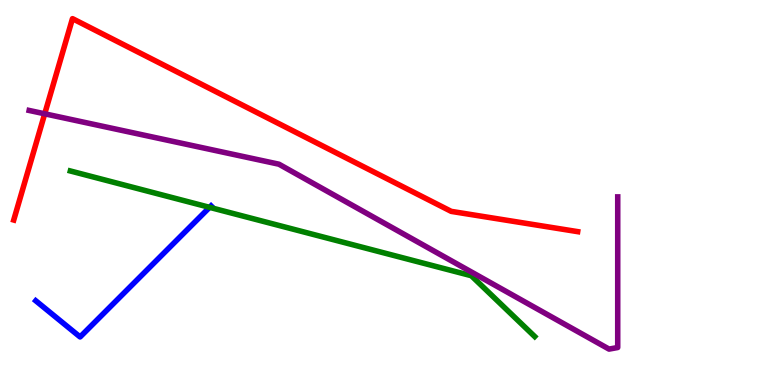[{'lines': ['blue', 'red'], 'intersections': []}, {'lines': ['green', 'red'], 'intersections': []}, {'lines': ['purple', 'red'], 'intersections': [{'x': 0.577, 'y': 7.04}]}, {'lines': ['blue', 'green'], 'intersections': [{'x': 2.7, 'y': 4.61}]}, {'lines': ['blue', 'purple'], 'intersections': []}, {'lines': ['green', 'purple'], 'intersections': []}]